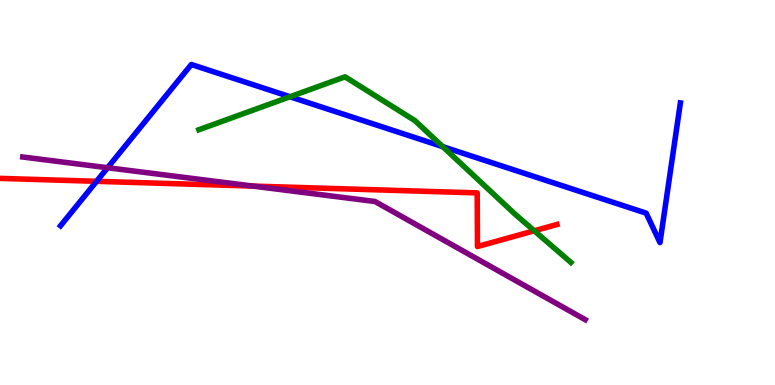[{'lines': ['blue', 'red'], 'intersections': [{'x': 1.25, 'y': 5.29}]}, {'lines': ['green', 'red'], 'intersections': [{'x': 6.89, 'y': 4.01}]}, {'lines': ['purple', 'red'], 'intersections': [{'x': 3.26, 'y': 5.17}]}, {'lines': ['blue', 'green'], 'intersections': [{'x': 3.74, 'y': 7.49}, {'x': 5.71, 'y': 6.19}]}, {'lines': ['blue', 'purple'], 'intersections': [{'x': 1.39, 'y': 5.64}]}, {'lines': ['green', 'purple'], 'intersections': []}]